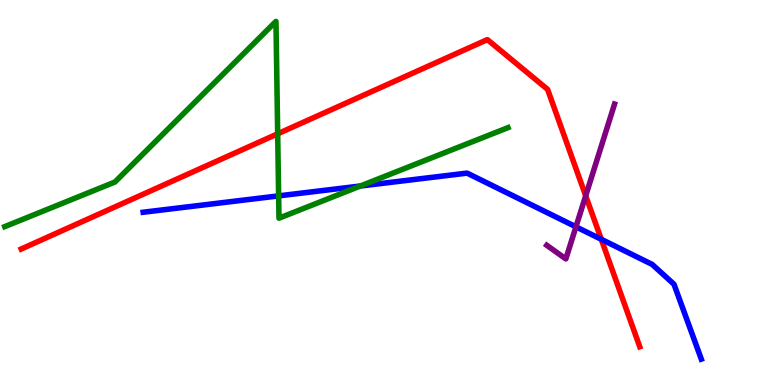[{'lines': ['blue', 'red'], 'intersections': [{'x': 7.76, 'y': 3.78}]}, {'lines': ['green', 'red'], 'intersections': [{'x': 3.58, 'y': 6.52}]}, {'lines': ['purple', 'red'], 'intersections': [{'x': 7.56, 'y': 4.91}]}, {'lines': ['blue', 'green'], 'intersections': [{'x': 3.6, 'y': 4.91}, {'x': 4.65, 'y': 5.17}]}, {'lines': ['blue', 'purple'], 'intersections': [{'x': 7.43, 'y': 4.11}]}, {'lines': ['green', 'purple'], 'intersections': []}]